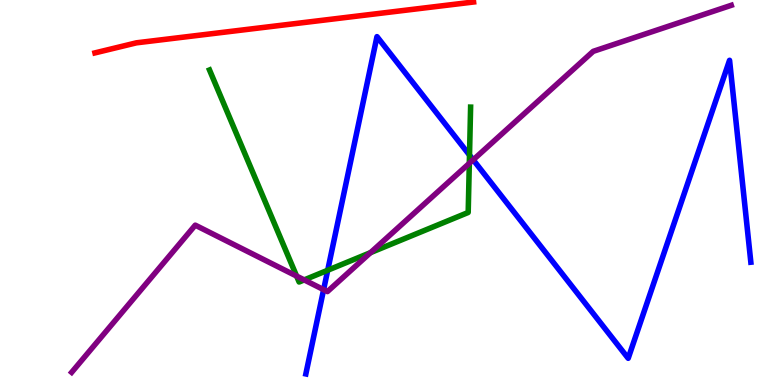[{'lines': ['blue', 'red'], 'intersections': []}, {'lines': ['green', 'red'], 'intersections': []}, {'lines': ['purple', 'red'], 'intersections': []}, {'lines': ['blue', 'green'], 'intersections': [{'x': 4.23, 'y': 2.98}, {'x': 6.06, 'y': 5.97}]}, {'lines': ['blue', 'purple'], 'intersections': [{'x': 4.18, 'y': 2.48}, {'x': 6.11, 'y': 5.85}]}, {'lines': ['green', 'purple'], 'intersections': [{'x': 3.83, 'y': 2.83}, {'x': 3.93, 'y': 2.73}, {'x': 4.78, 'y': 3.44}, {'x': 6.06, 'y': 5.76}]}]